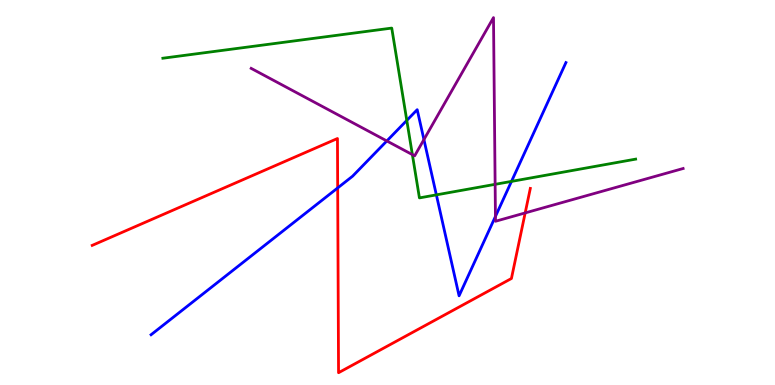[{'lines': ['blue', 'red'], 'intersections': [{'x': 4.36, 'y': 5.12}]}, {'lines': ['green', 'red'], 'intersections': []}, {'lines': ['purple', 'red'], 'intersections': [{'x': 6.78, 'y': 4.47}]}, {'lines': ['blue', 'green'], 'intersections': [{'x': 5.25, 'y': 6.87}, {'x': 5.63, 'y': 4.94}, {'x': 6.6, 'y': 5.29}]}, {'lines': ['blue', 'purple'], 'intersections': [{'x': 4.99, 'y': 6.34}, {'x': 5.47, 'y': 6.37}, {'x': 6.39, 'y': 4.38}]}, {'lines': ['green', 'purple'], 'intersections': [{'x': 5.32, 'y': 5.98}, {'x': 6.39, 'y': 5.21}]}]